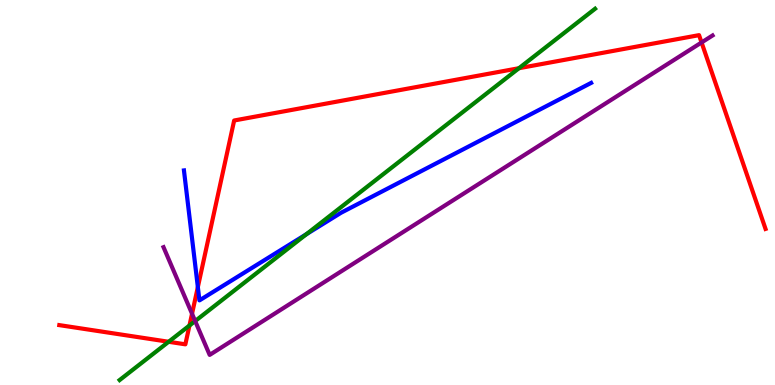[{'lines': ['blue', 'red'], 'intersections': [{'x': 2.55, 'y': 2.54}]}, {'lines': ['green', 'red'], 'intersections': [{'x': 2.18, 'y': 1.12}, {'x': 2.44, 'y': 1.55}, {'x': 6.7, 'y': 8.23}]}, {'lines': ['purple', 'red'], 'intersections': [{'x': 2.48, 'y': 1.85}, {'x': 9.05, 'y': 8.9}]}, {'lines': ['blue', 'green'], 'intersections': [{'x': 3.95, 'y': 3.92}]}, {'lines': ['blue', 'purple'], 'intersections': []}, {'lines': ['green', 'purple'], 'intersections': [{'x': 2.52, 'y': 1.66}]}]